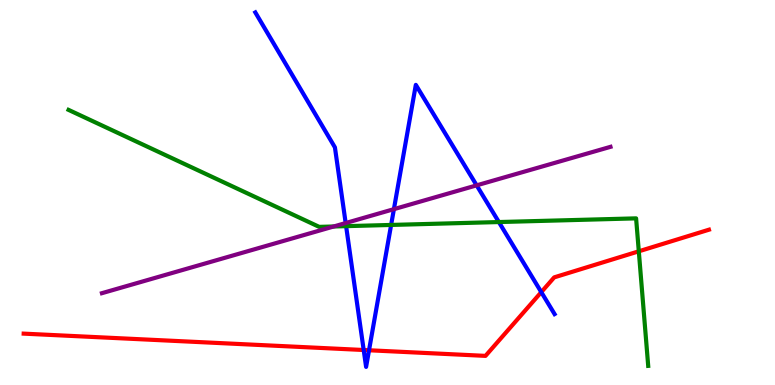[{'lines': ['blue', 'red'], 'intersections': [{'x': 4.69, 'y': 0.909}, {'x': 4.76, 'y': 0.902}, {'x': 6.98, 'y': 2.41}]}, {'lines': ['green', 'red'], 'intersections': [{'x': 8.24, 'y': 3.47}]}, {'lines': ['purple', 'red'], 'intersections': []}, {'lines': ['blue', 'green'], 'intersections': [{'x': 4.47, 'y': 4.13}, {'x': 5.05, 'y': 4.16}, {'x': 6.44, 'y': 4.23}]}, {'lines': ['blue', 'purple'], 'intersections': [{'x': 4.46, 'y': 4.21}, {'x': 5.08, 'y': 4.57}, {'x': 6.15, 'y': 5.19}]}, {'lines': ['green', 'purple'], 'intersections': [{'x': 4.31, 'y': 4.12}]}]